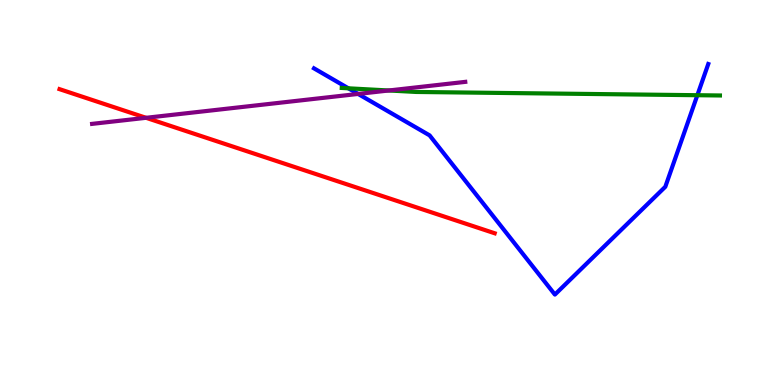[{'lines': ['blue', 'red'], 'intersections': []}, {'lines': ['green', 'red'], 'intersections': []}, {'lines': ['purple', 'red'], 'intersections': [{'x': 1.88, 'y': 6.94}]}, {'lines': ['blue', 'green'], 'intersections': [{'x': 4.5, 'y': 7.71}, {'x': 9.0, 'y': 7.53}]}, {'lines': ['blue', 'purple'], 'intersections': [{'x': 4.62, 'y': 7.56}]}, {'lines': ['green', 'purple'], 'intersections': [{'x': 5.02, 'y': 7.65}]}]